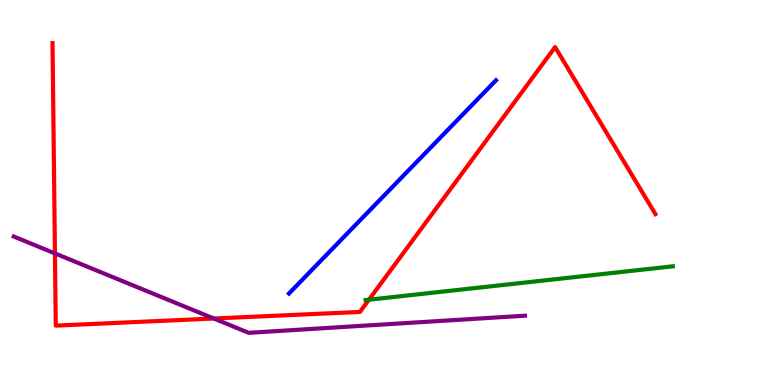[{'lines': ['blue', 'red'], 'intersections': []}, {'lines': ['green', 'red'], 'intersections': [{'x': 4.76, 'y': 2.22}]}, {'lines': ['purple', 'red'], 'intersections': [{'x': 0.709, 'y': 3.42}, {'x': 2.76, 'y': 1.73}]}, {'lines': ['blue', 'green'], 'intersections': []}, {'lines': ['blue', 'purple'], 'intersections': []}, {'lines': ['green', 'purple'], 'intersections': []}]